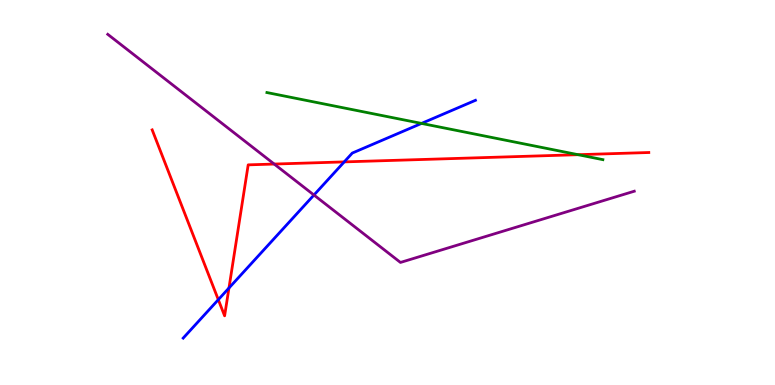[{'lines': ['blue', 'red'], 'intersections': [{'x': 2.82, 'y': 2.22}, {'x': 2.95, 'y': 2.52}, {'x': 4.44, 'y': 5.79}]}, {'lines': ['green', 'red'], 'intersections': [{'x': 7.46, 'y': 5.98}]}, {'lines': ['purple', 'red'], 'intersections': [{'x': 3.54, 'y': 5.74}]}, {'lines': ['blue', 'green'], 'intersections': [{'x': 5.44, 'y': 6.79}]}, {'lines': ['blue', 'purple'], 'intersections': [{'x': 4.05, 'y': 4.93}]}, {'lines': ['green', 'purple'], 'intersections': []}]